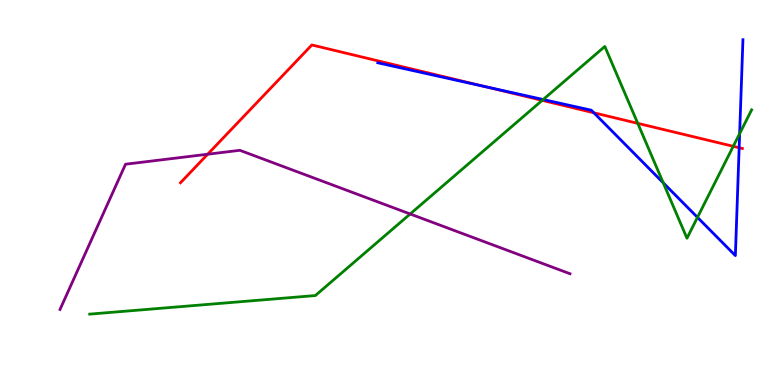[{'lines': ['blue', 'red'], 'intersections': [{'x': 6.25, 'y': 7.75}, {'x': 7.66, 'y': 7.07}, {'x': 9.54, 'y': 6.16}]}, {'lines': ['green', 'red'], 'intersections': [{'x': 7.0, 'y': 7.39}, {'x': 8.23, 'y': 6.8}, {'x': 9.46, 'y': 6.2}]}, {'lines': ['purple', 'red'], 'intersections': [{'x': 2.68, 'y': 5.99}]}, {'lines': ['blue', 'green'], 'intersections': [{'x': 7.01, 'y': 7.42}, {'x': 8.56, 'y': 5.25}, {'x': 9.0, 'y': 4.35}, {'x': 9.54, 'y': 6.53}]}, {'lines': ['blue', 'purple'], 'intersections': []}, {'lines': ['green', 'purple'], 'intersections': [{'x': 5.29, 'y': 4.44}]}]